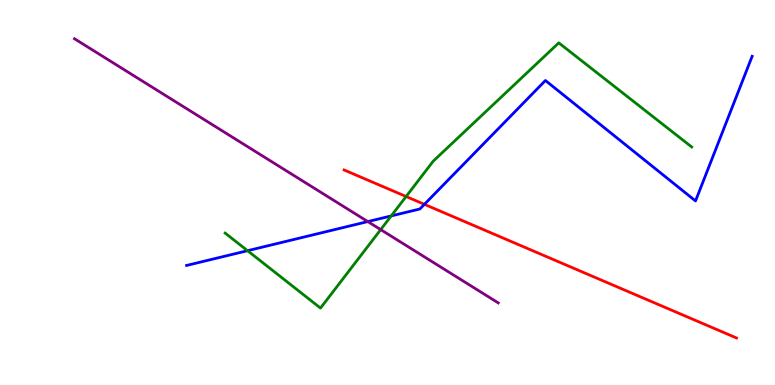[{'lines': ['blue', 'red'], 'intersections': [{'x': 5.48, 'y': 4.69}]}, {'lines': ['green', 'red'], 'intersections': [{'x': 5.24, 'y': 4.9}]}, {'lines': ['purple', 'red'], 'intersections': []}, {'lines': ['blue', 'green'], 'intersections': [{'x': 3.19, 'y': 3.49}, {'x': 5.05, 'y': 4.39}]}, {'lines': ['blue', 'purple'], 'intersections': [{'x': 4.75, 'y': 4.24}]}, {'lines': ['green', 'purple'], 'intersections': [{'x': 4.91, 'y': 4.04}]}]